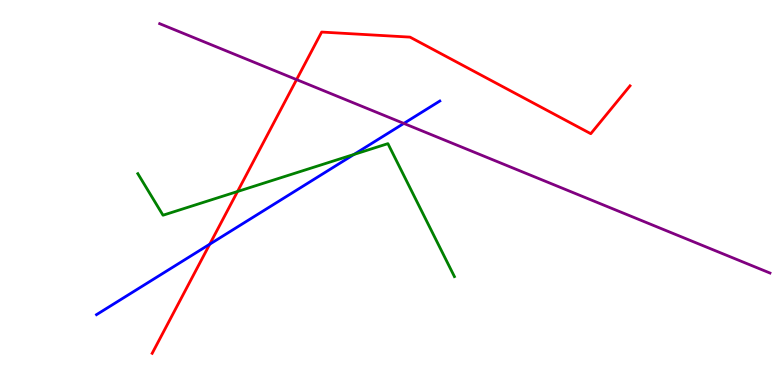[{'lines': ['blue', 'red'], 'intersections': [{'x': 2.71, 'y': 3.66}]}, {'lines': ['green', 'red'], 'intersections': [{'x': 3.07, 'y': 5.03}]}, {'lines': ['purple', 'red'], 'intersections': [{'x': 3.83, 'y': 7.93}]}, {'lines': ['blue', 'green'], 'intersections': [{'x': 4.57, 'y': 5.99}]}, {'lines': ['blue', 'purple'], 'intersections': [{'x': 5.21, 'y': 6.79}]}, {'lines': ['green', 'purple'], 'intersections': []}]